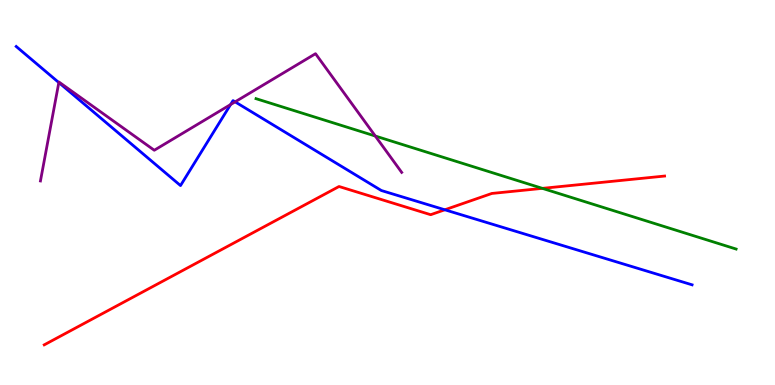[{'lines': ['blue', 'red'], 'intersections': [{'x': 5.74, 'y': 4.55}]}, {'lines': ['green', 'red'], 'intersections': [{'x': 7.0, 'y': 5.11}]}, {'lines': ['purple', 'red'], 'intersections': []}, {'lines': ['blue', 'green'], 'intersections': []}, {'lines': ['blue', 'purple'], 'intersections': [{'x': 0.759, 'y': 7.86}, {'x': 2.98, 'y': 7.28}, {'x': 3.03, 'y': 7.35}]}, {'lines': ['green', 'purple'], 'intersections': [{'x': 4.84, 'y': 6.47}]}]